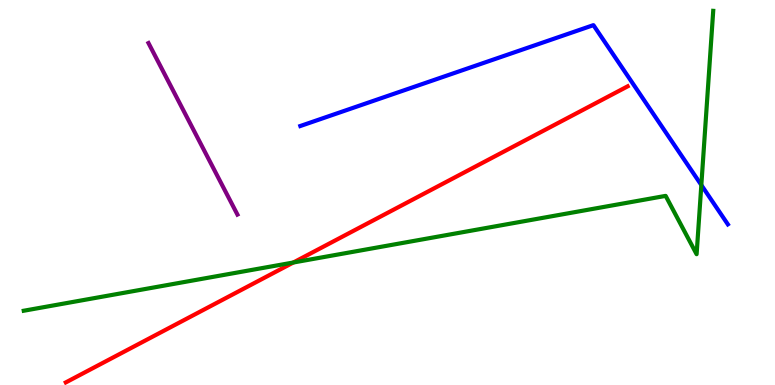[{'lines': ['blue', 'red'], 'intersections': []}, {'lines': ['green', 'red'], 'intersections': [{'x': 3.79, 'y': 3.18}]}, {'lines': ['purple', 'red'], 'intersections': []}, {'lines': ['blue', 'green'], 'intersections': [{'x': 9.05, 'y': 5.19}]}, {'lines': ['blue', 'purple'], 'intersections': []}, {'lines': ['green', 'purple'], 'intersections': []}]